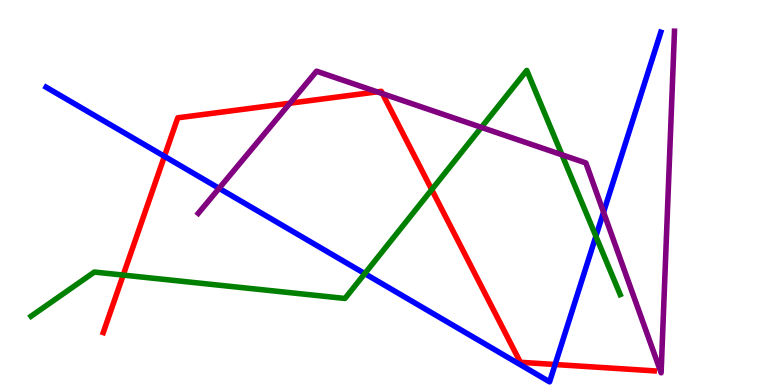[{'lines': ['blue', 'red'], 'intersections': [{'x': 2.12, 'y': 5.94}, {'x': 7.16, 'y': 0.532}]}, {'lines': ['green', 'red'], 'intersections': [{'x': 1.59, 'y': 2.85}, {'x': 5.57, 'y': 5.07}]}, {'lines': ['purple', 'red'], 'intersections': [{'x': 3.74, 'y': 7.32}, {'x': 4.87, 'y': 7.61}, {'x': 4.93, 'y': 7.57}]}, {'lines': ['blue', 'green'], 'intersections': [{'x': 4.71, 'y': 2.89}, {'x': 7.69, 'y': 3.86}]}, {'lines': ['blue', 'purple'], 'intersections': [{'x': 2.83, 'y': 5.11}, {'x': 7.79, 'y': 4.49}]}, {'lines': ['green', 'purple'], 'intersections': [{'x': 6.21, 'y': 6.69}, {'x': 7.25, 'y': 5.98}]}]